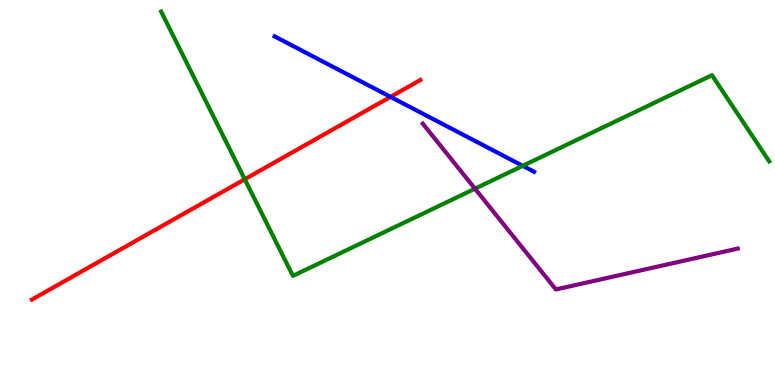[{'lines': ['blue', 'red'], 'intersections': [{'x': 5.04, 'y': 7.48}]}, {'lines': ['green', 'red'], 'intersections': [{'x': 3.16, 'y': 5.34}]}, {'lines': ['purple', 'red'], 'intersections': []}, {'lines': ['blue', 'green'], 'intersections': [{'x': 6.75, 'y': 5.69}]}, {'lines': ['blue', 'purple'], 'intersections': []}, {'lines': ['green', 'purple'], 'intersections': [{'x': 6.13, 'y': 5.1}]}]